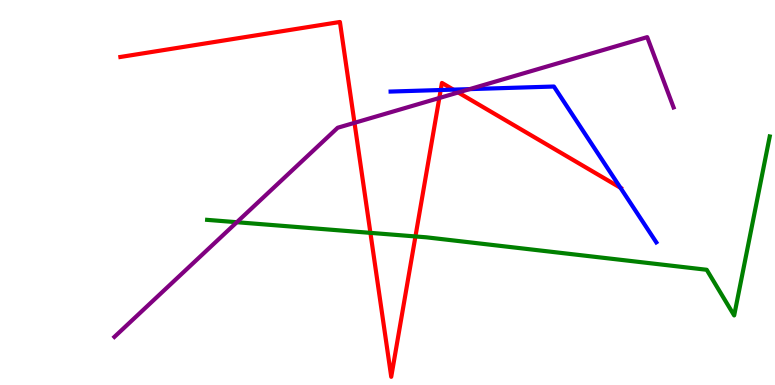[{'lines': ['blue', 'red'], 'intersections': [{'x': 5.69, 'y': 7.66}, {'x': 5.85, 'y': 7.67}, {'x': 8.01, 'y': 5.12}]}, {'lines': ['green', 'red'], 'intersections': [{'x': 4.78, 'y': 3.95}, {'x': 5.36, 'y': 3.86}]}, {'lines': ['purple', 'red'], 'intersections': [{'x': 4.57, 'y': 6.81}, {'x': 5.67, 'y': 7.45}, {'x': 5.91, 'y': 7.6}]}, {'lines': ['blue', 'green'], 'intersections': []}, {'lines': ['blue', 'purple'], 'intersections': [{'x': 6.06, 'y': 7.69}]}, {'lines': ['green', 'purple'], 'intersections': [{'x': 3.06, 'y': 4.23}]}]